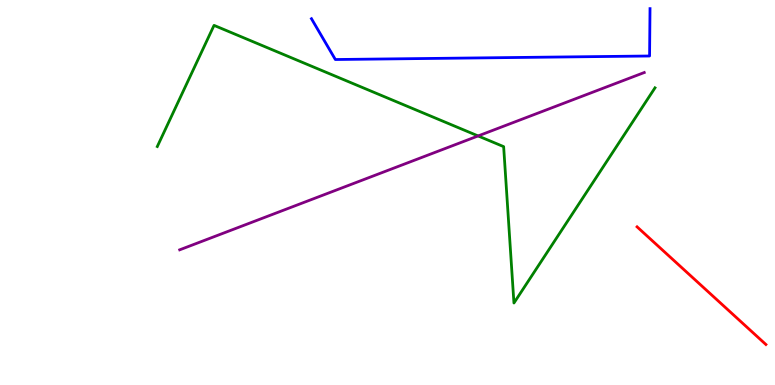[{'lines': ['blue', 'red'], 'intersections': []}, {'lines': ['green', 'red'], 'intersections': []}, {'lines': ['purple', 'red'], 'intersections': []}, {'lines': ['blue', 'green'], 'intersections': []}, {'lines': ['blue', 'purple'], 'intersections': []}, {'lines': ['green', 'purple'], 'intersections': [{'x': 6.17, 'y': 6.47}]}]